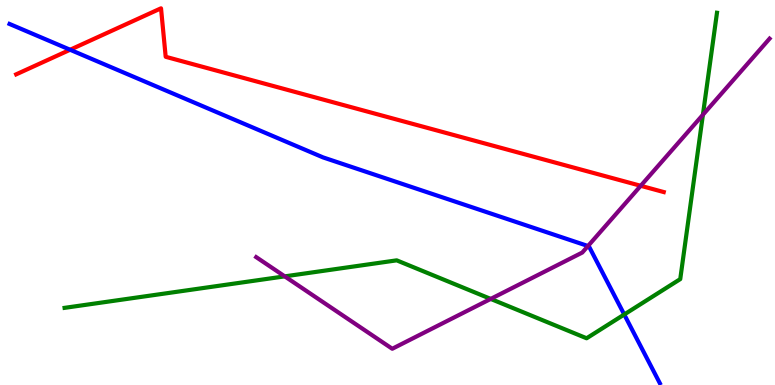[{'lines': ['blue', 'red'], 'intersections': [{'x': 0.905, 'y': 8.71}]}, {'lines': ['green', 'red'], 'intersections': []}, {'lines': ['purple', 'red'], 'intersections': [{'x': 8.27, 'y': 5.17}]}, {'lines': ['blue', 'green'], 'intersections': [{'x': 8.05, 'y': 1.83}]}, {'lines': ['blue', 'purple'], 'intersections': [{'x': 7.59, 'y': 3.61}]}, {'lines': ['green', 'purple'], 'intersections': [{'x': 3.67, 'y': 2.82}, {'x': 6.33, 'y': 2.24}, {'x': 9.07, 'y': 7.02}]}]